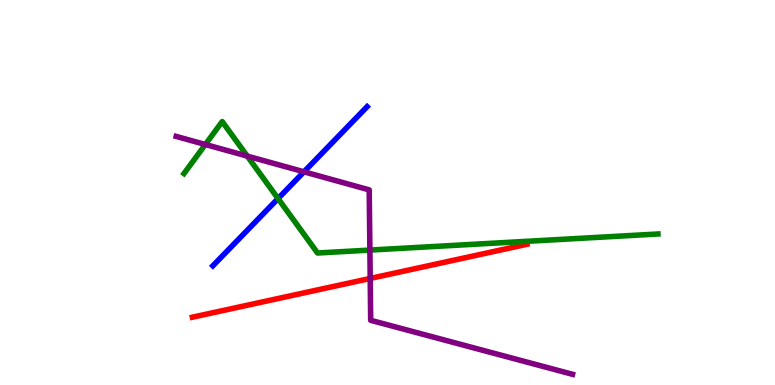[{'lines': ['blue', 'red'], 'intersections': []}, {'lines': ['green', 'red'], 'intersections': []}, {'lines': ['purple', 'red'], 'intersections': [{'x': 4.78, 'y': 2.77}]}, {'lines': ['blue', 'green'], 'intersections': [{'x': 3.59, 'y': 4.84}]}, {'lines': ['blue', 'purple'], 'intersections': [{'x': 3.92, 'y': 5.54}]}, {'lines': ['green', 'purple'], 'intersections': [{'x': 2.65, 'y': 6.25}, {'x': 3.19, 'y': 5.95}, {'x': 4.77, 'y': 3.5}]}]